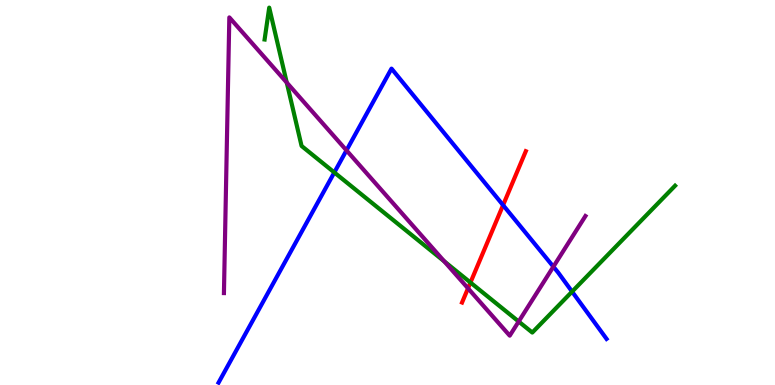[{'lines': ['blue', 'red'], 'intersections': [{'x': 6.49, 'y': 4.67}]}, {'lines': ['green', 'red'], 'intersections': [{'x': 6.07, 'y': 2.66}]}, {'lines': ['purple', 'red'], 'intersections': [{'x': 6.04, 'y': 2.51}]}, {'lines': ['blue', 'green'], 'intersections': [{'x': 4.31, 'y': 5.52}, {'x': 7.38, 'y': 2.43}]}, {'lines': ['blue', 'purple'], 'intersections': [{'x': 4.47, 'y': 6.09}, {'x': 7.14, 'y': 3.07}]}, {'lines': ['green', 'purple'], 'intersections': [{'x': 3.7, 'y': 7.86}, {'x': 5.73, 'y': 3.21}, {'x': 6.69, 'y': 1.65}]}]